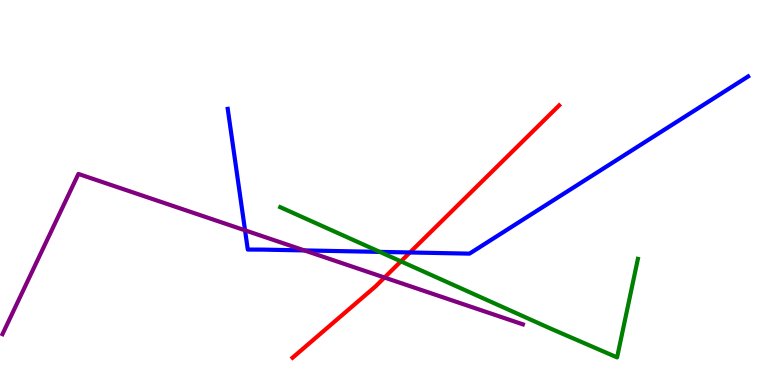[{'lines': ['blue', 'red'], 'intersections': [{'x': 5.29, 'y': 3.44}]}, {'lines': ['green', 'red'], 'intersections': [{'x': 5.17, 'y': 3.21}]}, {'lines': ['purple', 'red'], 'intersections': [{'x': 4.96, 'y': 2.79}]}, {'lines': ['blue', 'green'], 'intersections': [{'x': 4.9, 'y': 3.46}]}, {'lines': ['blue', 'purple'], 'intersections': [{'x': 3.16, 'y': 4.02}, {'x': 3.93, 'y': 3.5}]}, {'lines': ['green', 'purple'], 'intersections': []}]